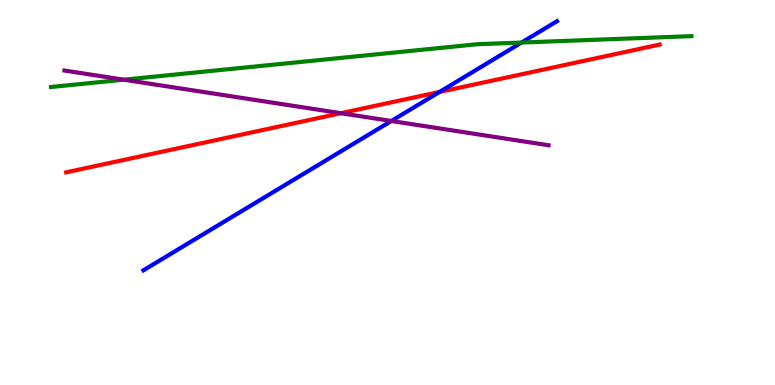[{'lines': ['blue', 'red'], 'intersections': [{'x': 5.67, 'y': 7.61}]}, {'lines': ['green', 'red'], 'intersections': []}, {'lines': ['purple', 'red'], 'intersections': [{'x': 4.4, 'y': 7.06}]}, {'lines': ['blue', 'green'], 'intersections': [{'x': 6.73, 'y': 8.89}]}, {'lines': ['blue', 'purple'], 'intersections': [{'x': 5.05, 'y': 6.86}]}, {'lines': ['green', 'purple'], 'intersections': [{'x': 1.6, 'y': 7.93}]}]